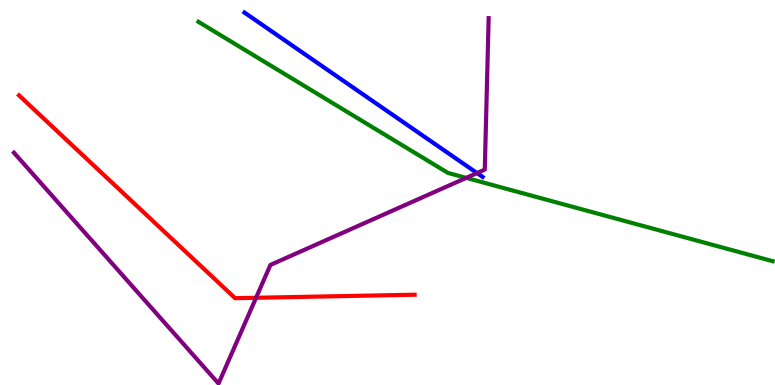[{'lines': ['blue', 'red'], 'intersections': []}, {'lines': ['green', 'red'], 'intersections': []}, {'lines': ['purple', 'red'], 'intersections': [{'x': 3.3, 'y': 2.27}]}, {'lines': ['blue', 'green'], 'intersections': []}, {'lines': ['blue', 'purple'], 'intersections': [{'x': 6.16, 'y': 5.5}]}, {'lines': ['green', 'purple'], 'intersections': [{'x': 6.02, 'y': 5.38}]}]